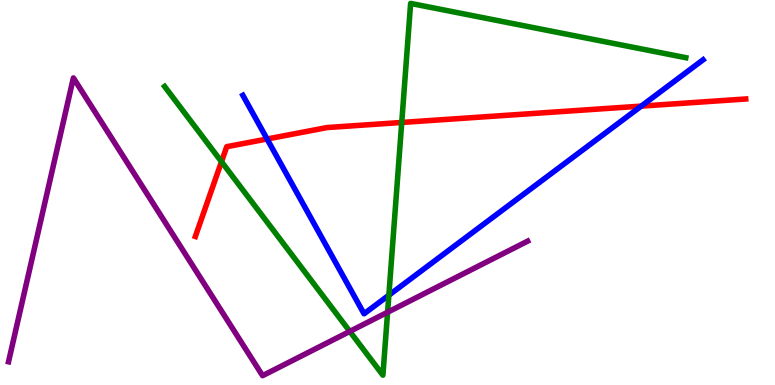[{'lines': ['blue', 'red'], 'intersections': [{'x': 3.45, 'y': 6.39}, {'x': 8.27, 'y': 7.24}]}, {'lines': ['green', 'red'], 'intersections': [{'x': 2.86, 'y': 5.8}, {'x': 5.18, 'y': 6.82}]}, {'lines': ['purple', 'red'], 'intersections': []}, {'lines': ['blue', 'green'], 'intersections': [{'x': 5.02, 'y': 2.33}]}, {'lines': ['blue', 'purple'], 'intersections': []}, {'lines': ['green', 'purple'], 'intersections': [{'x': 4.51, 'y': 1.39}, {'x': 5.0, 'y': 1.89}]}]